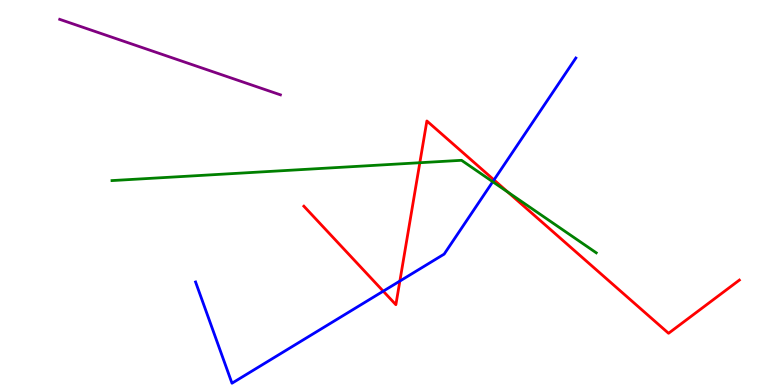[{'lines': ['blue', 'red'], 'intersections': [{'x': 4.95, 'y': 2.44}, {'x': 5.16, 'y': 2.7}, {'x': 6.37, 'y': 5.33}]}, {'lines': ['green', 'red'], 'intersections': [{'x': 5.42, 'y': 5.77}, {'x': 6.55, 'y': 5.01}]}, {'lines': ['purple', 'red'], 'intersections': []}, {'lines': ['blue', 'green'], 'intersections': [{'x': 6.36, 'y': 5.28}]}, {'lines': ['blue', 'purple'], 'intersections': []}, {'lines': ['green', 'purple'], 'intersections': []}]